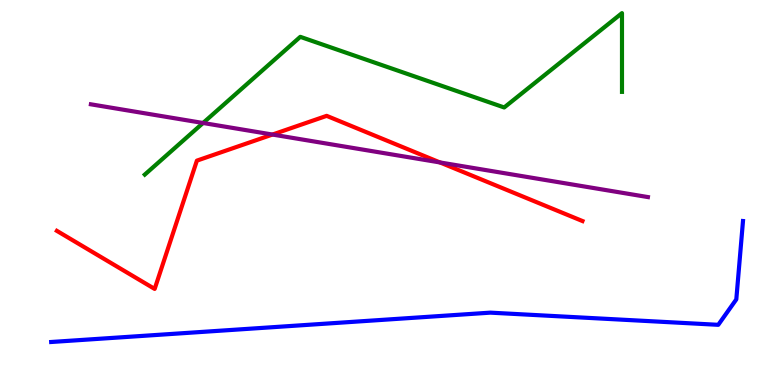[{'lines': ['blue', 'red'], 'intersections': []}, {'lines': ['green', 'red'], 'intersections': []}, {'lines': ['purple', 'red'], 'intersections': [{'x': 3.52, 'y': 6.51}, {'x': 5.68, 'y': 5.78}]}, {'lines': ['blue', 'green'], 'intersections': []}, {'lines': ['blue', 'purple'], 'intersections': []}, {'lines': ['green', 'purple'], 'intersections': [{'x': 2.62, 'y': 6.81}]}]